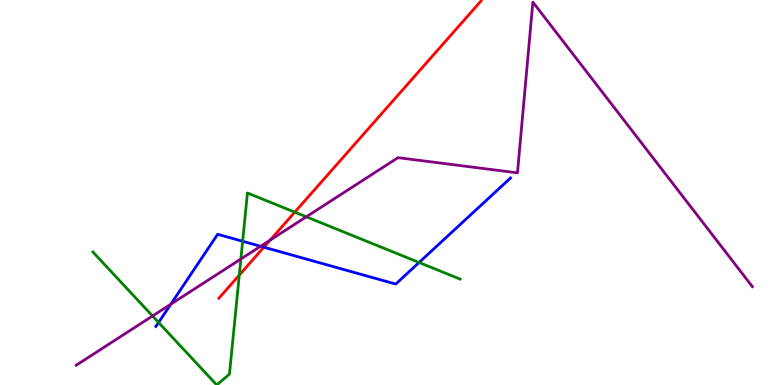[{'lines': ['blue', 'red'], 'intersections': [{'x': 3.4, 'y': 3.58}]}, {'lines': ['green', 'red'], 'intersections': [{'x': 3.09, 'y': 2.85}, {'x': 3.8, 'y': 4.49}]}, {'lines': ['purple', 'red'], 'intersections': [{'x': 3.48, 'y': 3.76}]}, {'lines': ['blue', 'green'], 'intersections': [{'x': 2.05, 'y': 1.62}, {'x': 3.13, 'y': 3.73}, {'x': 5.41, 'y': 3.18}]}, {'lines': ['blue', 'purple'], 'intersections': [{'x': 2.2, 'y': 2.1}, {'x': 3.36, 'y': 3.6}]}, {'lines': ['green', 'purple'], 'intersections': [{'x': 1.97, 'y': 1.79}, {'x': 3.11, 'y': 3.27}, {'x': 3.95, 'y': 4.37}]}]